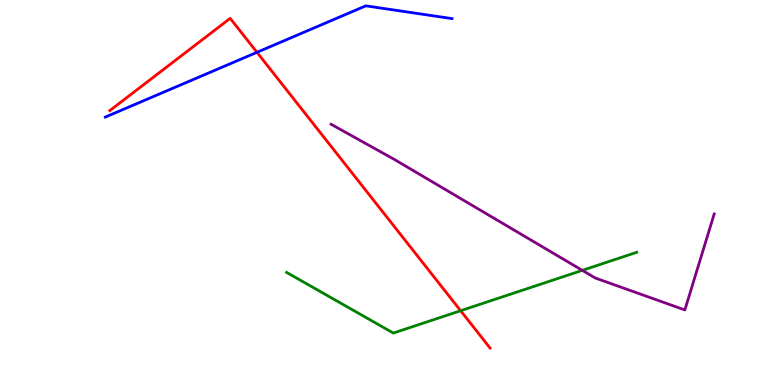[{'lines': ['blue', 'red'], 'intersections': [{'x': 3.32, 'y': 8.64}]}, {'lines': ['green', 'red'], 'intersections': [{'x': 5.94, 'y': 1.93}]}, {'lines': ['purple', 'red'], 'intersections': []}, {'lines': ['blue', 'green'], 'intersections': []}, {'lines': ['blue', 'purple'], 'intersections': []}, {'lines': ['green', 'purple'], 'intersections': [{'x': 7.51, 'y': 2.98}]}]